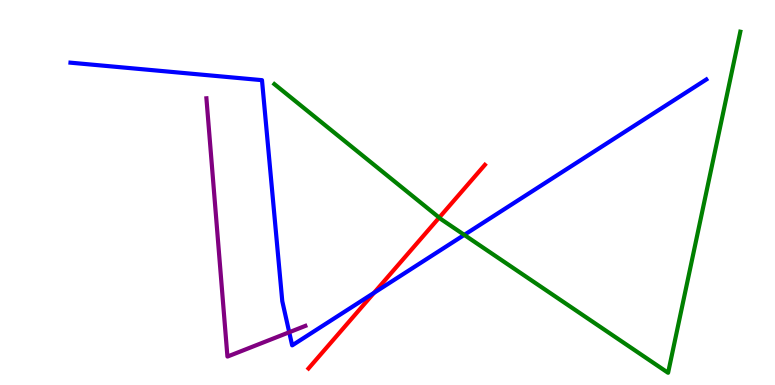[{'lines': ['blue', 'red'], 'intersections': [{'x': 4.83, 'y': 2.39}]}, {'lines': ['green', 'red'], 'intersections': [{'x': 5.67, 'y': 4.35}]}, {'lines': ['purple', 'red'], 'intersections': []}, {'lines': ['blue', 'green'], 'intersections': [{'x': 5.99, 'y': 3.9}]}, {'lines': ['blue', 'purple'], 'intersections': [{'x': 3.73, 'y': 1.37}]}, {'lines': ['green', 'purple'], 'intersections': []}]